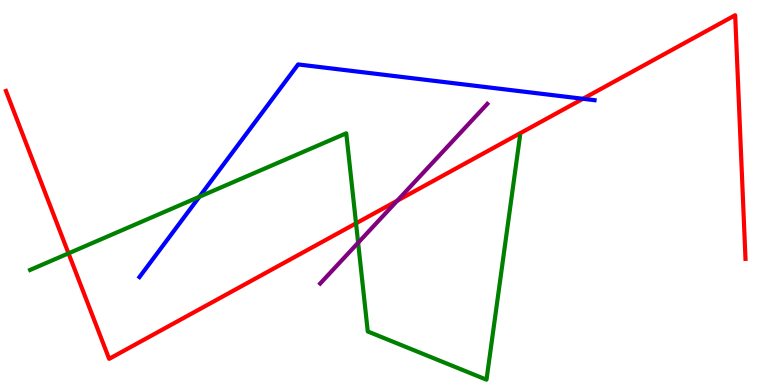[{'lines': ['blue', 'red'], 'intersections': [{'x': 7.52, 'y': 7.43}]}, {'lines': ['green', 'red'], 'intersections': [{'x': 0.884, 'y': 3.42}, {'x': 4.59, 'y': 4.2}]}, {'lines': ['purple', 'red'], 'intersections': [{'x': 5.13, 'y': 4.79}]}, {'lines': ['blue', 'green'], 'intersections': [{'x': 2.57, 'y': 4.89}]}, {'lines': ['blue', 'purple'], 'intersections': []}, {'lines': ['green', 'purple'], 'intersections': [{'x': 4.62, 'y': 3.69}]}]